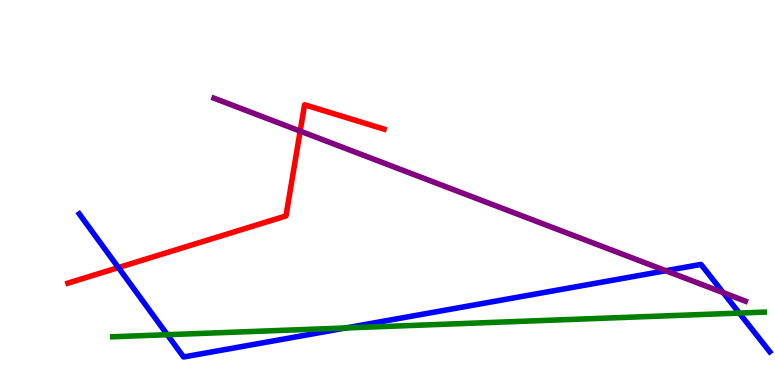[{'lines': ['blue', 'red'], 'intersections': [{'x': 1.53, 'y': 3.05}]}, {'lines': ['green', 'red'], 'intersections': []}, {'lines': ['purple', 'red'], 'intersections': [{'x': 3.87, 'y': 6.59}]}, {'lines': ['blue', 'green'], 'intersections': [{'x': 2.16, 'y': 1.31}, {'x': 4.46, 'y': 1.48}, {'x': 9.54, 'y': 1.87}]}, {'lines': ['blue', 'purple'], 'intersections': [{'x': 8.59, 'y': 2.97}, {'x': 9.33, 'y': 2.4}]}, {'lines': ['green', 'purple'], 'intersections': []}]